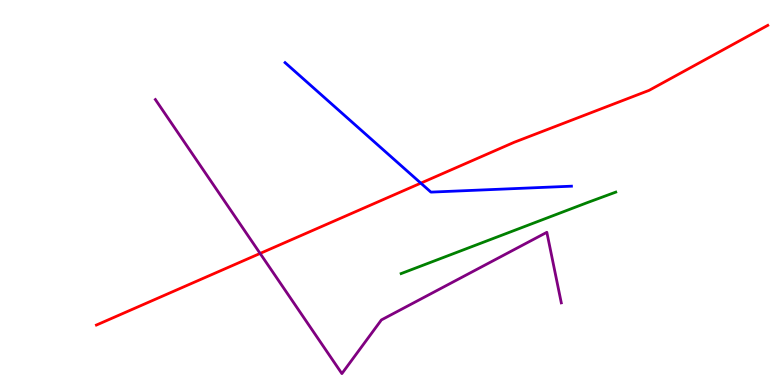[{'lines': ['blue', 'red'], 'intersections': [{'x': 5.43, 'y': 5.24}]}, {'lines': ['green', 'red'], 'intersections': []}, {'lines': ['purple', 'red'], 'intersections': [{'x': 3.36, 'y': 3.42}]}, {'lines': ['blue', 'green'], 'intersections': []}, {'lines': ['blue', 'purple'], 'intersections': []}, {'lines': ['green', 'purple'], 'intersections': []}]